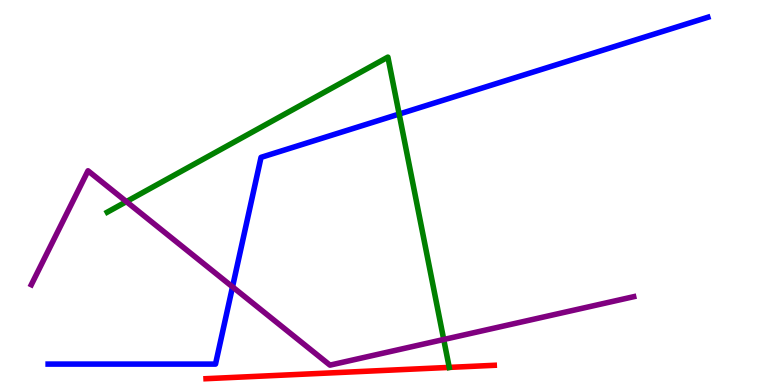[{'lines': ['blue', 'red'], 'intersections': []}, {'lines': ['green', 'red'], 'intersections': [{'x': 5.8, 'y': 0.457}]}, {'lines': ['purple', 'red'], 'intersections': []}, {'lines': ['blue', 'green'], 'intersections': [{'x': 5.15, 'y': 7.04}]}, {'lines': ['blue', 'purple'], 'intersections': [{'x': 3.0, 'y': 2.55}]}, {'lines': ['green', 'purple'], 'intersections': [{'x': 1.63, 'y': 4.76}, {'x': 5.73, 'y': 1.18}]}]